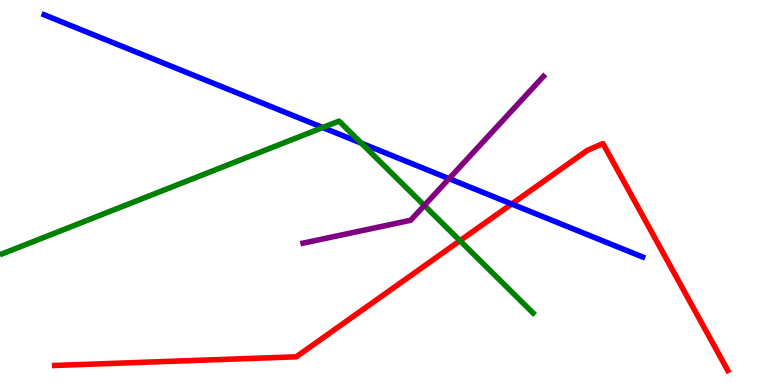[{'lines': ['blue', 'red'], 'intersections': [{'x': 6.6, 'y': 4.7}]}, {'lines': ['green', 'red'], 'intersections': [{'x': 5.93, 'y': 3.75}]}, {'lines': ['purple', 'red'], 'intersections': []}, {'lines': ['blue', 'green'], 'intersections': [{'x': 4.16, 'y': 6.69}, {'x': 4.66, 'y': 6.28}]}, {'lines': ['blue', 'purple'], 'intersections': [{'x': 5.79, 'y': 5.36}]}, {'lines': ['green', 'purple'], 'intersections': [{'x': 5.48, 'y': 4.66}]}]